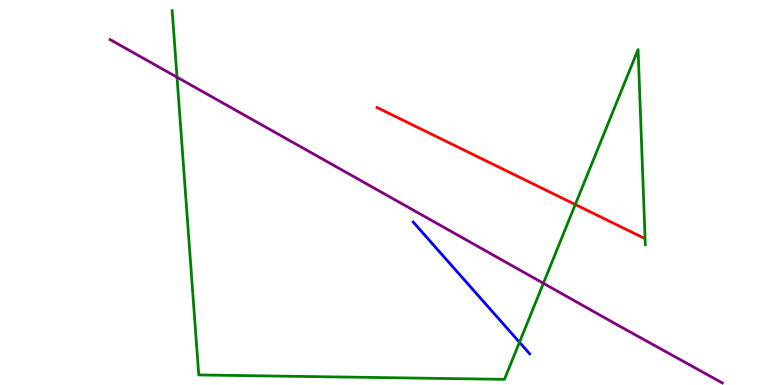[{'lines': ['blue', 'red'], 'intersections': []}, {'lines': ['green', 'red'], 'intersections': [{'x': 7.42, 'y': 4.69}]}, {'lines': ['purple', 'red'], 'intersections': []}, {'lines': ['blue', 'green'], 'intersections': [{'x': 6.7, 'y': 1.11}]}, {'lines': ['blue', 'purple'], 'intersections': []}, {'lines': ['green', 'purple'], 'intersections': [{'x': 2.28, 'y': 7.99}, {'x': 7.01, 'y': 2.64}]}]